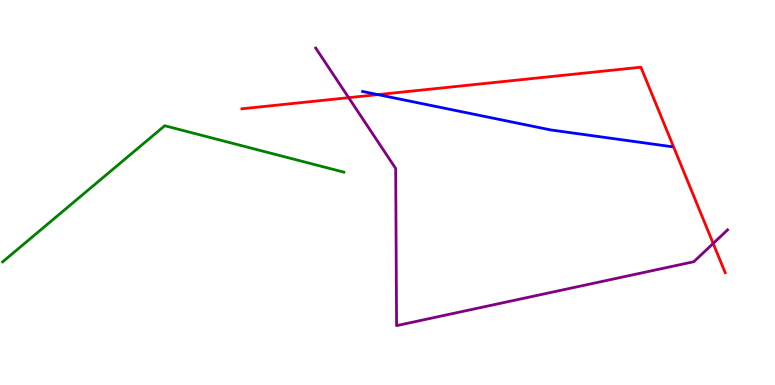[{'lines': ['blue', 'red'], 'intersections': [{'x': 4.88, 'y': 7.54}]}, {'lines': ['green', 'red'], 'intersections': []}, {'lines': ['purple', 'red'], 'intersections': [{'x': 4.5, 'y': 7.46}, {'x': 9.2, 'y': 3.68}]}, {'lines': ['blue', 'green'], 'intersections': []}, {'lines': ['blue', 'purple'], 'intersections': []}, {'lines': ['green', 'purple'], 'intersections': []}]